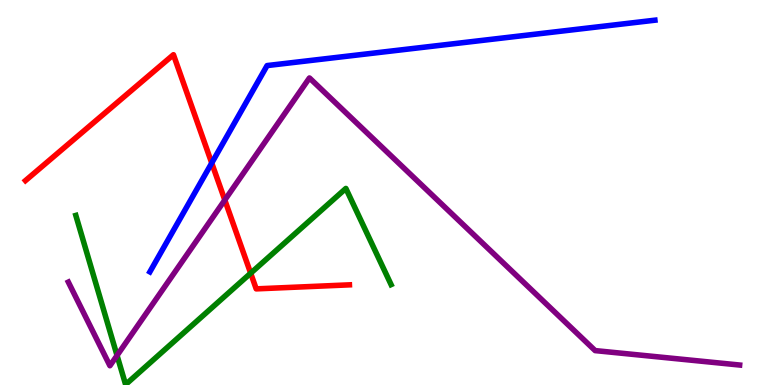[{'lines': ['blue', 'red'], 'intersections': [{'x': 2.73, 'y': 5.77}]}, {'lines': ['green', 'red'], 'intersections': [{'x': 3.23, 'y': 2.9}]}, {'lines': ['purple', 'red'], 'intersections': [{'x': 2.9, 'y': 4.8}]}, {'lines': ['blue', 'green'], 'intersections': []}, {'lines': ['blue', 'purple'], 'intersections': []}, {'lines': ['green', 'purple'], 'intersections': [{'x': 1.51, 'y': 0.767}]}]